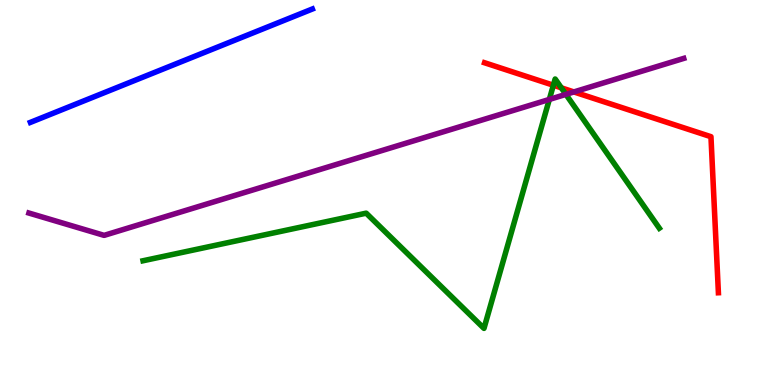[{'lines': ['blue', 'red'], 'intersections': []}, {'lines': ['green', 'red'], 'intersections': [{'x': 7.14, 'y': 7.79}, {'x': 7.24, 'y': 7.72}]}, {'lines': ['purple', 'red'], 'intersections': [{'x': 7.41, 'y': 7.61}]}, {'lines': ['blue', 'green'], 'intersections': []}, {'lines': ['blue', 'purple'], 'intersections': []}, {'lines': ['green', 'purple'], 'intersections': [{'x': 7.09, 'y': 7.42}, {'x': 7.3, 'y': 7.55}]}]